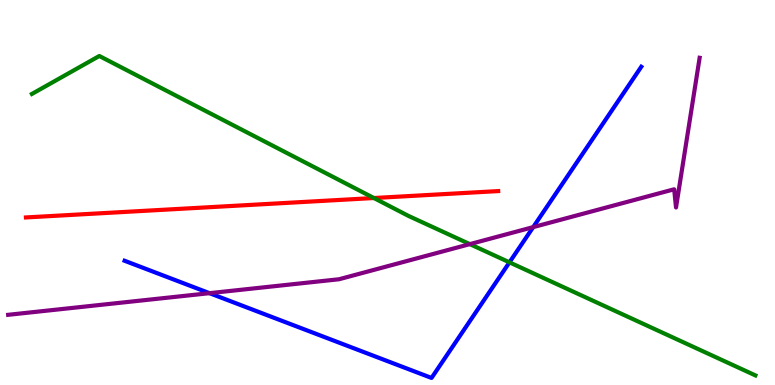[{'lines': ['blue', 'red'], 'intersections': []}, {'lines': ['green', 'red'], 'intersections': [{'x': 4.82, 'y': 4.86}]}, {'lines': ['purple', 'red'], 'intersections': []}, {'lines': ['blue', 'green'], 'intersections': [{'x': 6.57, 'y': 3.19}]}, {'lines': ['blue', 'purple'], 'intersections': [{'x': 2.7, 'y': 2.39}, {'x': 6.88, 'y': 4.1}]}, {'lines': ['green', 'purple'], 'intersections': [{'x': 6.06, 'y': 3.66}]}]